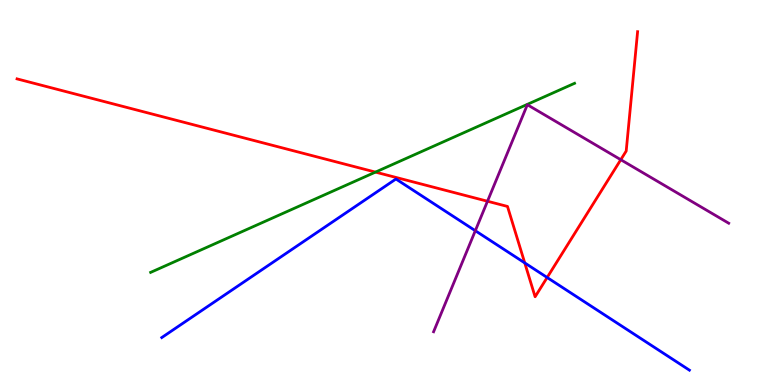[{'lines': ['blue', 'red'], 'intersections': [{'x': 6.77, 'y': 3.17}, {'x': 7.06, 'y': 2.79}]}, {'lines': ['green', 'red'], 'intersections': [{'x': 4.84, 'y': 5.53}]}, {'lines': ['purple', 'red'], 'intersections': [{'x': 6.29, 'y': 4.77}, {'x': 8.01, 'y': 5.85}]}, {'lines': ['blue', 'green'], 'intersections': []}, {'lines': ['blue', 'purple'], 'intersections': [{'x': 6.13, 'y': 4.01}]}, {'lines': ['green', 'purple'], 'intersections': []}]